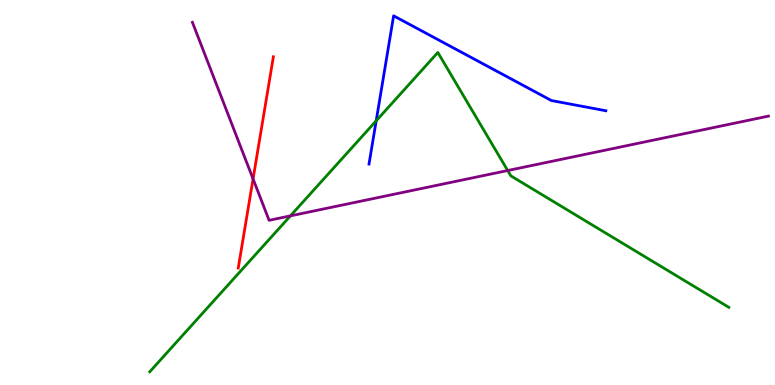[{'lines': ['blue', 'red'], 'intersections': []}, {'lines': ['green', 'red'], 'intersections': []}, {'lines': ['purple', 'red'], 'intersections': [{'x': 3.27, 'y': 5.35}]}, {'lines': ['blue', 'green'], 'intersections': [{'x': 4.85, 'y': 6.86}]}, {'lines': ['blue', 'purple'], 'intersections': []}, {'lines': ['green', 'purple'], 'intersections': [{'x': 3.75, 'y': 4.39}, {'x': 6.55, 'y': 5.57}]}]